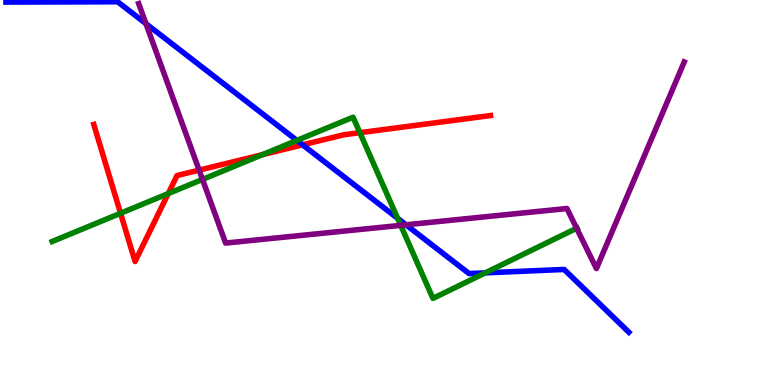[{'lines': ['blue', 'red'], 'intersections': [{'x': 3.9, 'y': 6.24}]}, {'lines': ['green', 'red'], 'intersections': [{'x': 1.56, 'y': 4.46}, {'x': 2.17, 'y': 4.97}, {'x': 3.39, 'y': 5.98}, {'x': 4.64, 'y': 6.55}]}, {'lines': ['purple', 'red'], 'intersections': [{'x': 2.57, 'y': 5.58}]}, {'lines': ['blue', 'green'], 'intersections': [{'x': 3.83, 'y': 6.35}, {'x': 5.13, 'y': 4.33}, {'x': 6.26, 'y': 2.91}]}, {'lines': ['blue', 'purple'], 'intersections': [{'x': 1.88, 'y': 9.39}, {'x': 5.24, 'y': 4.16}]}, {'lines': ['green', 'purple'], 'intersections': [{'x': 2.61, 'y': 5.34}, {'x': 5.17, 'y': 4.15}, {'x': 7.44, 'y': 4.07}]}]